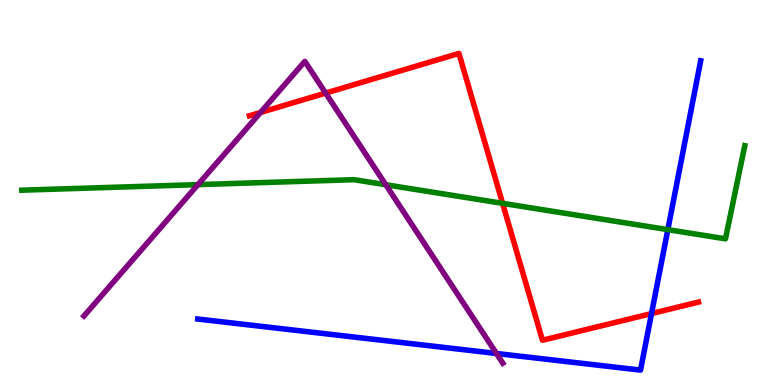[{'lines': ['blue', 'red'], 'intersections': [{'x': 8.41, 'y': 1.86}]}, {'lines': ['green', 'red'], 'intersections': [{'x': 6.48, 'y': 4.72}]}, {'lines': ['purple', 'red'], 'intersections': [{'x': 3.36, 'y': 7.08}, {'x': 4.2, 'y': 7.58}]}, {'lines': ['blue', 'green'], 'intersections': [{'x': 8.62, 'y': 4.04}]}, {'lines': ['blue', 'purple'], 'intersections': [{'x': 6.41, 'y': 0.819}]}, {'lines': ['green', 'purple'], 'intersections': [{'x': 2.55, 'y': 5.2}, {'x': 4.98, 'y': 5.2}]}]